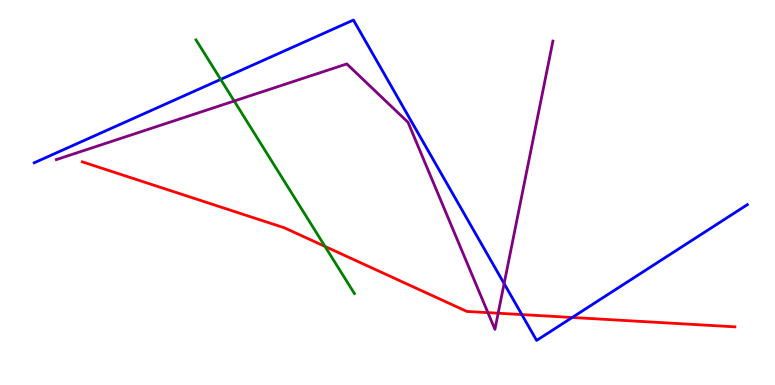[{'lines': ['blue', 'red'], 'intersections': [{'x': 6.73, 'y': 1.83}, {'x': 7.38, 'y': 1.75}]}, {'lines': ['green', 'red'], 'intersections': [{'x': 4.19, 'y': 3.6}]}, {'lines': ['purple', 'red'], 'intersections': [{'x': 6.3, 'y': 1.88}, {'x': 6.43, 'y': 1.86}]}, {'lines': ['blue', 'green'], 'intersections': [{'x': 2.85, 'y': 7.94}]}, {'lines': ['blue', 'purple'], 'intersections': [{'x': 6.5, 'y': 2.63}]}, {'lines': ['green', 'purple'], 'intersections': [{'x': 3.02, 'y': 7.38}]}]